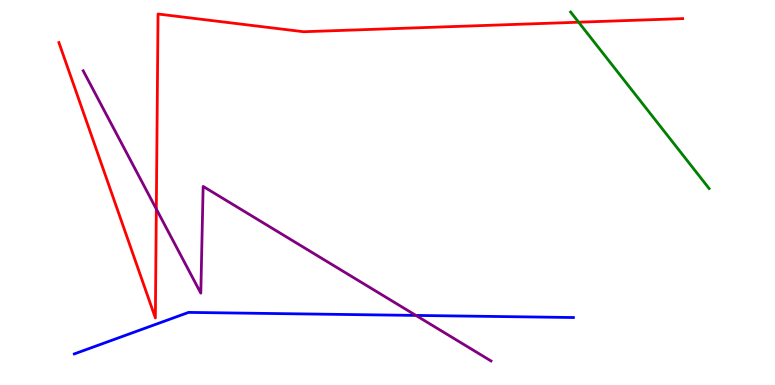[{'lines': ['blue', 'red'], 'intersections': []}, {'lines': ['green', 'red'], 'intersections': [{'x': 7.47, 'y': 9.42}]}, {'lines': ['purple', 'red'], 'intersections': [{'x': 2.02, 'y': 4.57}]}, {'lines': ['blue', 'green'], 'intersections': []}, {'lines': ['blue', 'purple'], 'intersections': [{'x': 5.37, 'y': 1.81}]}, {'lines': ['green', 'purple'], 'intersections': []}]